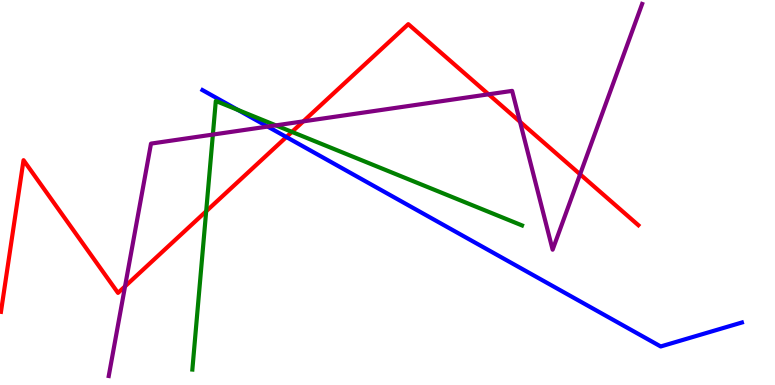[{'lines': ['blue', 'red'], 'intersections': [{'x': 3.7, 'y': 6.44}]}, {'lines': ['green', 'red'], 'intersections': [{'x': 2.66, 'y': 4.51}, {'x': 3.77, 'y': 6.57}]}, {'lines': ['purple', 'red'], 'intersections': [{'x': 1.61, 'y': 2.56}, {'x': 3.91, 'y': 6.85}, {'x': 6.3, 'y': 7.55}, {'x': 6.71, 'y': 6.84}, {'x': 7.49, 'y': 5.47}]}, {'lines': ['blue', 'green'], 'intersections': [{'x': 3.07, 'y': 7.14}]}, {'lines': ['blue', 'purple'], 'intersections': [{'x': 3.45, 'y': 6.71}]}, {'lines': ['green', 'purple'], 'intersections': [{'x': 2.75, 'y': 6.5}, {'x': 3.56, 'y': 6.74}]}]